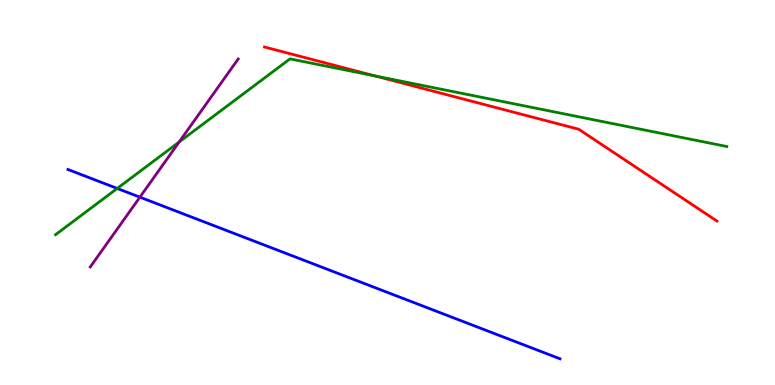[{'lines': ['blue', 'red'], 'intersections': []}, {'lines': ['green', 'red'], 'intersections': [{'x': 4.84, 'y': 8.03}]}, {'lines': ['purple', 'red'], 'intersections': []}, {'lines': ['blue', 'green'], 'intersections': [{'x': 1.51, 'y': 5.11}]}, {'lines': ['blue', 'purple'], 'intersections': [{'x': 1.81, 'y': 4.88}]}, {'lines': ['green', 'purple'], 'intersections': [{'x': 2.31, 'y': 6.31}]}]